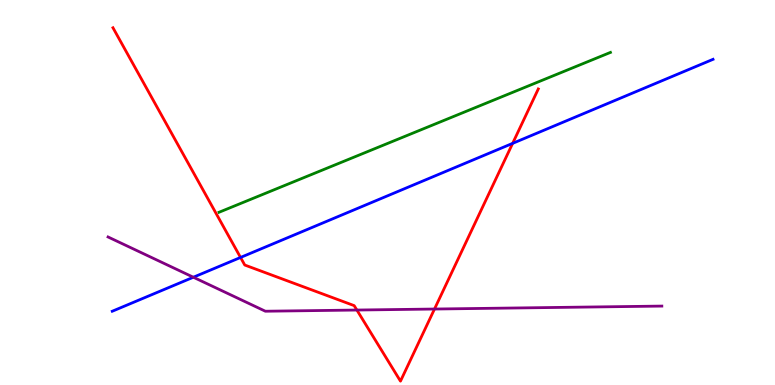[{'lines': ['blue', 'red'], 'intersections': [{'x': 3.1, 'y': 3.31}, {'x': 6.61, 'y': 6.28}]}, {'lines': ['green', 'red'], 'intersections': []}, {'lines': ['purple', 'red'], 'intersections': [{'x': 4.6, 'y': 1.95}, {'x': 5.61, 'y': 1.97}]}, {'lines': ['blue', 'green'], 'intersections': []}, {'lines': ['blue', 'purple'], 'intersections': [{'x': 2.49, 'y': 2.8}]}, {'lines': ['green', 'purple'], 'intersections': []}]